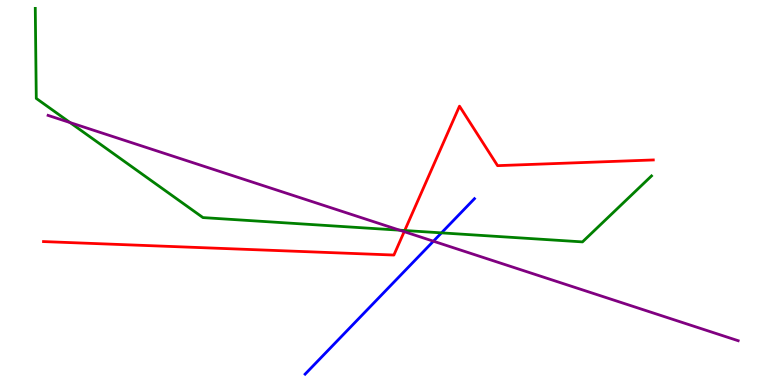[{'lines': ['blue', 'red'], 'intersections': []}, {'lines': ['green', 'red'], 'intersections': [{'x': 5.22, 'y': 4.01}]}, {'lines': ['purple', 'red'], 'intersections': [{'x': 5.22, 'y': 3.98}]}, {'lines': ['blue', 'green'], 'intersections': [{'x': 5.7, 'y': 3.95}]}, {'lines': ['blue', 'purple'], 'intersections': [{'x': 5.59, 'y': 3.73}]}, {'lines': ['green', 'purple'], 'intersections': [{'x': 0.904, 'y': 6.82}, {'x': 5.16, 'y': 4.02}]}]